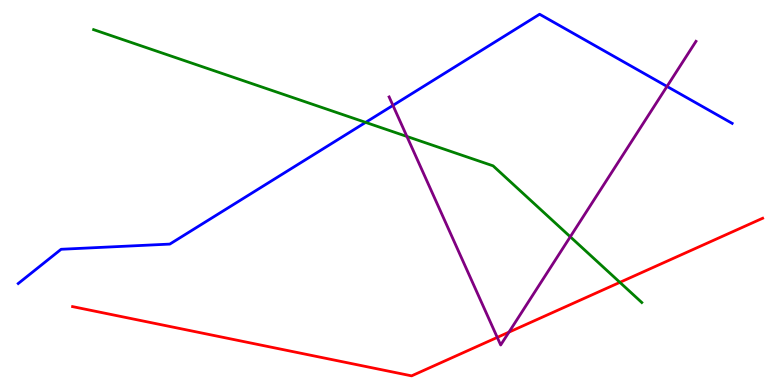[{'lines': ['blue', 'red'], 'intersections': []}, {'lines': ['green', 'red'], 'intersections': [{'x': 8.0, 'y': 2.67}]}, {'lines': ['purple', 'red'], 'intersections': [{'x': 6.42, 'y': 1.24}, {'x': 6.57, 'y': 1.37}]}, {'lines': ['blue', 'green'], 'intersections': [{'x': 4.72, 'y': 6.82}]}, {'lines': ['blue', 'purple'], 'intersections': [{'x': 5.07, 'y': 7.26}, {'x': 8.61, 'y': 7.76}]}, {'lines': ['green', 'purple'], 'intersections': [{'x': 5.25, 'y': 6.46}, {'x': 7.36, 'y': 3.85}]}]